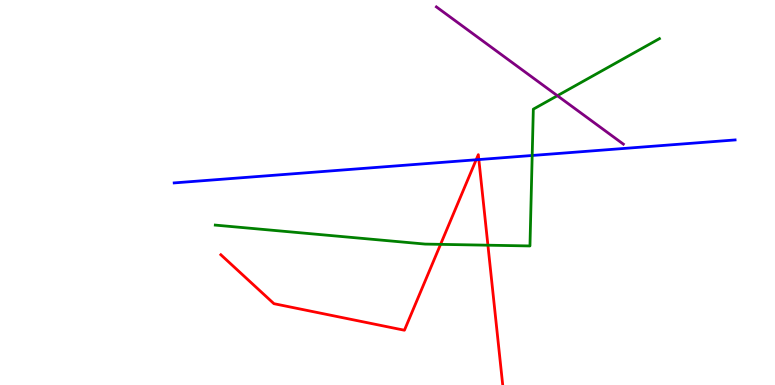[{'lines': ['blue', 'red'], 'intersections': [{'x': 6.14, 'y': 5.85}, {'x': 6.18, 'y': 5.86}]}, {'lines': ['green', 'red'], 'intersections': [{'x': 5.68, 'y': 3.65}, {'x': 6.3, 'y': 3.63}]}, {'lines': ['purple', 'red'], 'intersections': []}, {'lines': ['blue', 'green'], 'intersections': [{'x': 6.87, 'y': 5.96}]}, {'lines': ['blue', 'purple'], 'intersections': []}, {'lines': ['green', 'purple'], 'intersections': [{'x': 7.19, 'y': 7.51}]}]